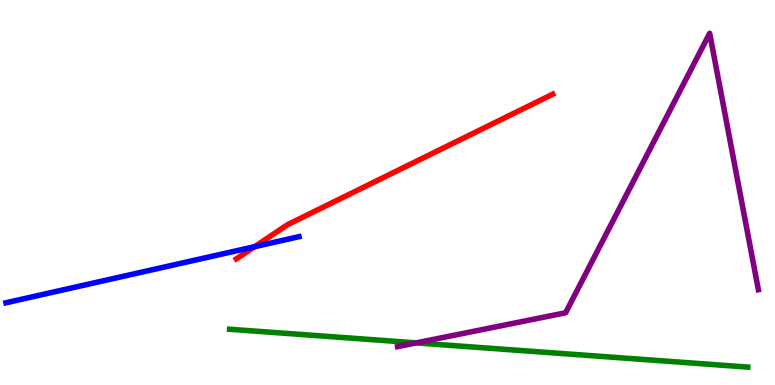[{'lines': ['blue', 'red'], 'intersections': [{'x': 3.29, 'y': 3.59}]}, {'lines': ['green', 'red'], 'intersections': []}, {'lines': ['purple', 'red'], 'intersections': []}, {'lines': ['blue', 'green'], 'intersections': []}, {'lines': ['blue', 'purple'], 'intersections': []}, {'lines': ['green', 'purple'], 'intersections': [{'x': 5.37, 'y': 1.09}]}]